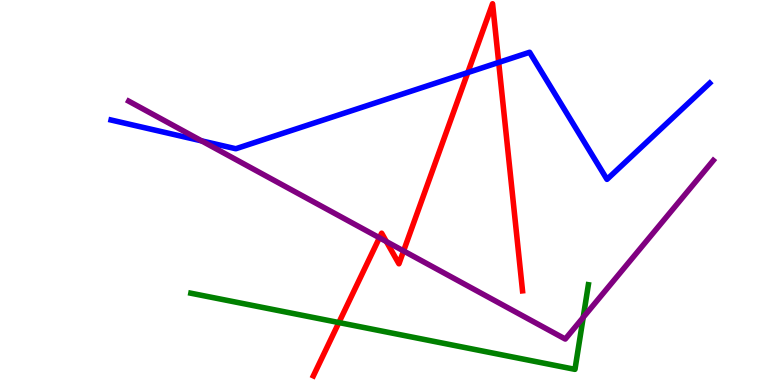[{'lines': ['blue', 'red'], 'intersections': [{'x': 6.04, 'y': 8.11}, {'x': 6.43, 'y': 8.38}]}, {'lines': ['green', 'red'], 'intersections': [{'x': 4.37, 'y': 1.62}]}, {'lines': ['purple', 'red'], 'intersections': [{'x': 4.9, 'y': 3.82}, {'x': 4.99, 'y': 3.73}, {'x': 5.21, 'y': 3.48}]}, {'lines': ['blue', 'green'], 'intersections': []}, {'lines': ['blue', 'purple'], 'intersections': [{'x': 2.6, 'y': 6.34}]}, {'lines': ['green', 'purple'], 'intersections': [{'x': 7.53, 'y': 1.76}]}]